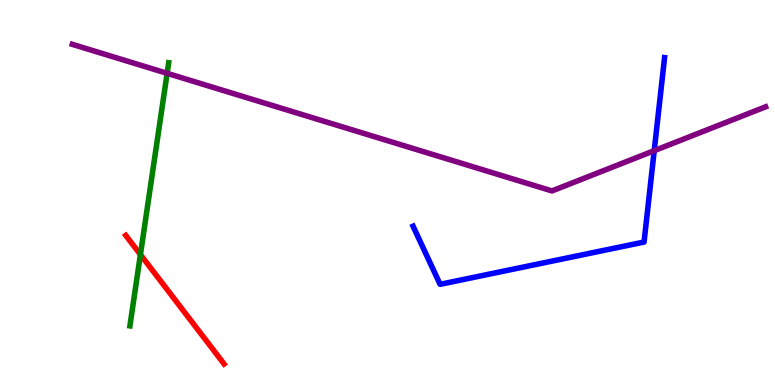[{'lines': ['blue', 'red'], 'intersections': []}, {'lines': ['green', 'red'], 'intersections': [{'x': 1.81, 'y': 3.39}]}, {'lines': ['purple', 'red'], 'intersections': []}, {'lines': ['blue', 'green'], 'intersections': []}, {'lines': ['blue', 'purple'], 'intersections': [{'x': 8.44, 'y': 6.09}]}, {'lines': ['green', 'purple'], 'intersections': [{'x': 2.16, 'y': 8.1}]}]